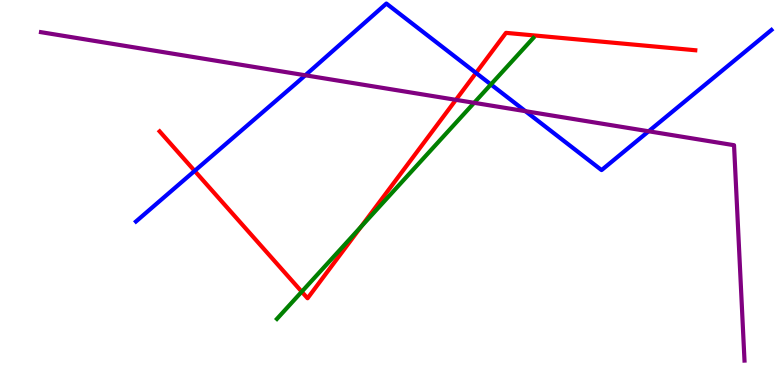[{'lines': ['blue', 'red'], 'intersections': [{'x': 2.51, 'y': 5.56}, {'x': 6.14, 'y': 8.11}]}, {'lines': ['green', 'red'], 'intersections': [{'x': 3.89, 'y': 2.42}, {'x': 4.66, 'y': 4.11}]}, {'lines': ['purple', 'red'], 'intersections': [{'x': 5.88, 'y': 7.41}]}, {'lines': ['blue', 'green'], 'intersections': [{'x': 6.33, 'y': 7.81}]}, {'lines': ['blue', 'purple'], 'intersections': [{'x': 3.94, 'y': 8.04}, {'x': 6.78, 'y': 7.11}, {'x': 8.37, 'y': 6.59}]}, {'lines': ['green', 'purple'], 'intersections': [{'x': 6.12, 'y': 7.33}]}]